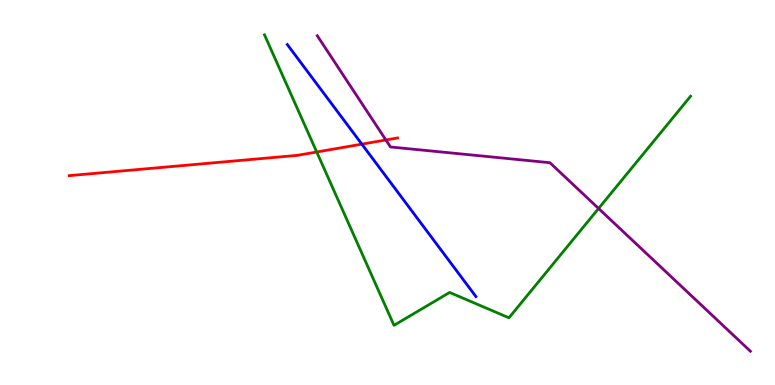[{'lines': ['blue', 'red'], 'intersections': [{'x': 4.67, 'y': 6.26}]}, {'lines': ['green', 'red'], 'intersections': [{'x': 4.09, 'y': 6.05}]}, {'lines': ['purple', 'red'], 'intersections': [{'x': 4.98, 'y': 6.36}]}, {'lines': ['blue', 'green'], 'intersections': []}, {'lines': ['blue', 'purple'], 'intersections': []}, {'lines': ['green', 'purple'], 'intersections': [{'x': 7.72, 'y': 4.59}]}]